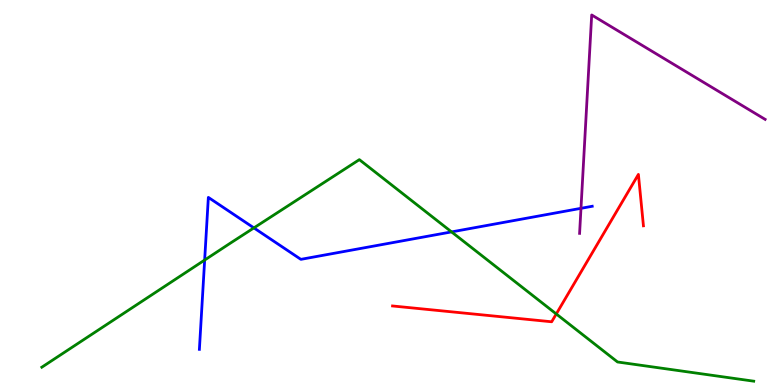[{'lines': ['blue', 'red'], 'intersections': []}, {'lines': ['green', 'red'], 'intersections': [{'x': 7.18, 'y': 1.85}]}, {'lines': ['purple', 'red'], 'intersections': []}, {'lines': ['blue', 'green'], 'intersections': [{'x': 2.64, 'y': 3.25}, {'x': 3.28, 'y': 4.08}, {'x': 5.83, 'y': 3.98}]}, {'lines': ['blue', 'purple'], 'intersections': [{'x': 7.5, 'y': 4.59}]}, {'lines': ['green', 'purple'], 'intersections': []}]